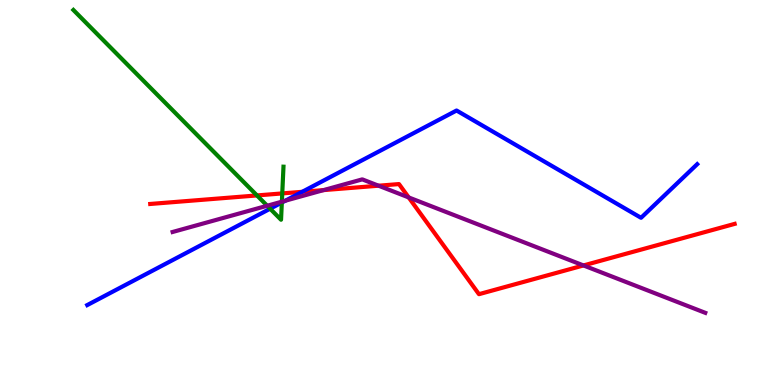[{'lines': ['blue', 'red'], 'intersections': [{'x': 3.9, 'y': 5.02}]}, {'lines': ['green', 'red'], 'intersections': [{'x': 3.32, 'y': 4.92}, {'x': 3.64, 'y': 4.98}]}, {'lines': ['purple', 'red'], 'intersections': [{'x': 4.17, 'y': 5.06}, {'x': 4.88, 'y': 5.18}, {'x': 5.27, 'y': 4.87}, {'x': 7.53, 'y': 3.11}]}, {'lines': ['blue', 'green'], 'intersections': [{'x': 3.49, 'y': 4.58}, {'x': 3.64, 'y': 4.74}]}, {'lines': ['blue', 'purple'], 'intersections': [{'x': 3.68, 'y': 4.79}]}, {'lines': ['green', 'purple'], 'intersections': [{'x': 3.45, 'y': 4.66}, {'x': 3.64, 'y': 4.76}]}]